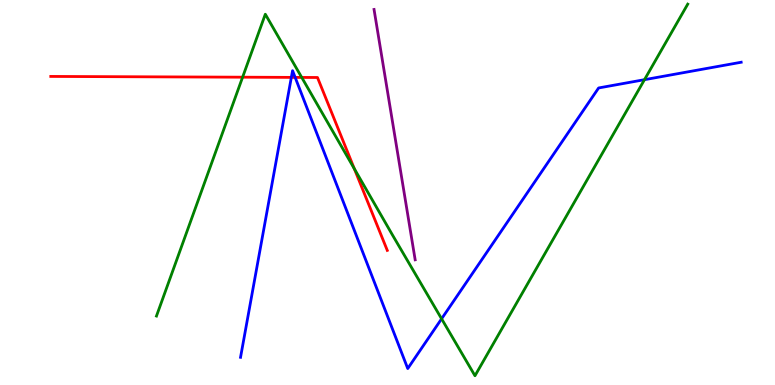[{'lines': ['blue', 'red'], 'intersections': [{'x': 3.76, 'y': 7.99}, {'x': 3.81, 'y': 7.99}]}, {'lines': ['green', 'red'], 'intersections': [{'x': 3.13, 'y': 7.99}, {'x': 3.89, 'y': 7.99}, {'x': 4.57, 'y': 5.62}]}, {'lines': ['purple', 'red'], 'intersections': []}, {'lines': ['blue', 'green'], 'intersections': [{'x': 5.7, 'y': 1.72}, {'x': 8.32, 'y': 7.93}]}, {'lines': ['blue', 'purple'], 'intersections': []}, {'lines': ['green', 'purple'], 'intersections': []}]